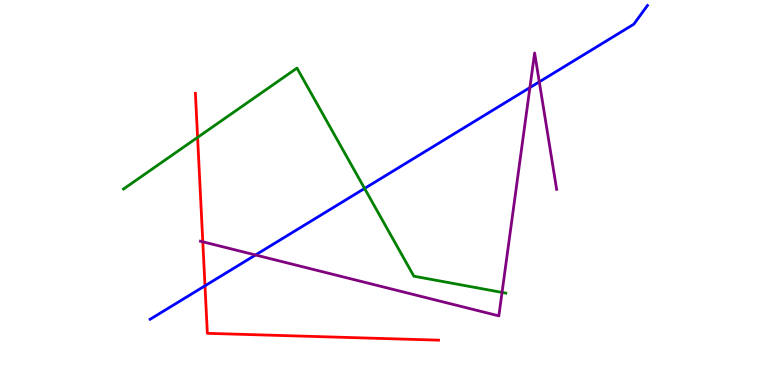[{'lines': ['blue', 'red'], 'intersections': [{'x': 2.65, 'y': 2.58}]}, {'lines': ['green', 'red'], 'intersections': [{'x': 2.55, 'y': 6.43}]}, {'lines': ['purple', 'red'], 'intersections': [{'x': 2.62, 'y': 3.72}]}, {'lines': ['blue', 'green'], 'intersections': [{'x': 4.7, 'y': 5.11}]}, {'lines': ['blue', 'purple'], 'intersections': [{'x': 3.3, 'y': 3.38}, {'x': 6.84, 'y': 7.72}, {'x': 6.96, 'y': 7.87}]}, {'lines': ['green', 'purple'], 'intersections': [{'x': 6.48, 'y': 2.4}]}]